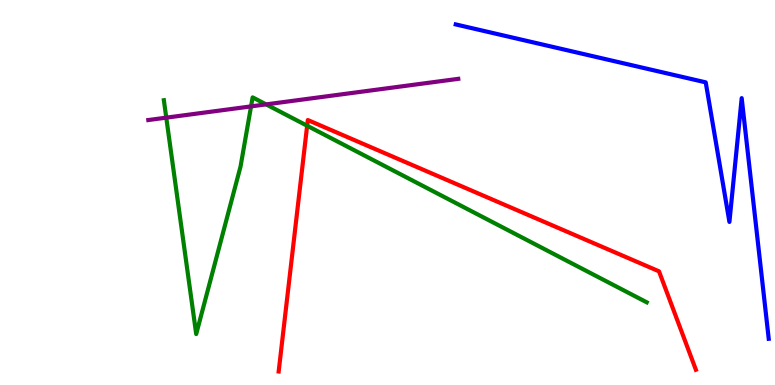[{'lines': ['blue', 'red'], 'intersections': []}, {'lines': ['green', 'red'], 'intersections': [{'x': 3.96, 'y': 6.73}]}, {'lines': ['purple', 'red'], 'intersections': []}, {'lines': ['blue', 'green'], 'intersections': []}, {'lines': ['blue', 'purple'], 'intersections': []}, {'lines': ['green', 'purple'], 'intersections': [{'x': 2.15, 'y': 6.94}, {'x': 3.24, 'y': 7.24}, {'x': 3.43, 'y': 7.29}]}]